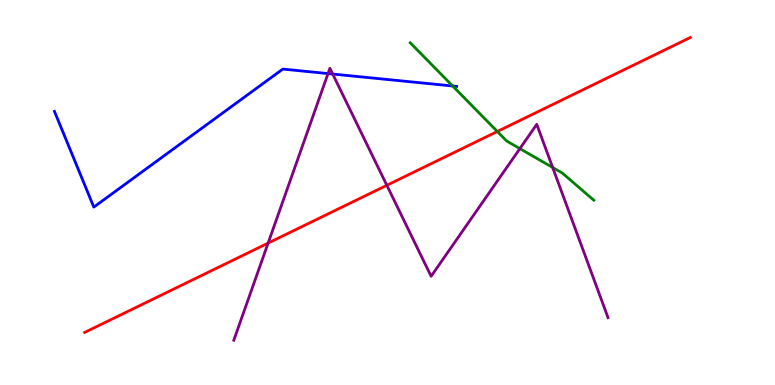[{'lines': ['blue', 'red'], 'intersections': []}, {'lines': ['green', 'red'], 'intersections': [{'x': 6.42, 'y': 6.58}]}, {'lines': ['purple', 'red'], 'intersections': [{'x': 3.46, 'y': 3.69}, {'x': 4.99, 'y': 5.19}]}, {'lines': ['blue', 'green'], 'intersections': [{'x': 5.84, 'y': 7.77}]}, {'lines': ['blue', 'purple'], 'intersections': [{'x': 4.23, 'y': 8.09}, {'x': 4.29, 'y': 8.08}]}, {'lines': ['green', 'purple'], 'intersections': [{'x': 6.71, 'y': 6.14}, {'x': 7.13, 'y': 5.65}]}]